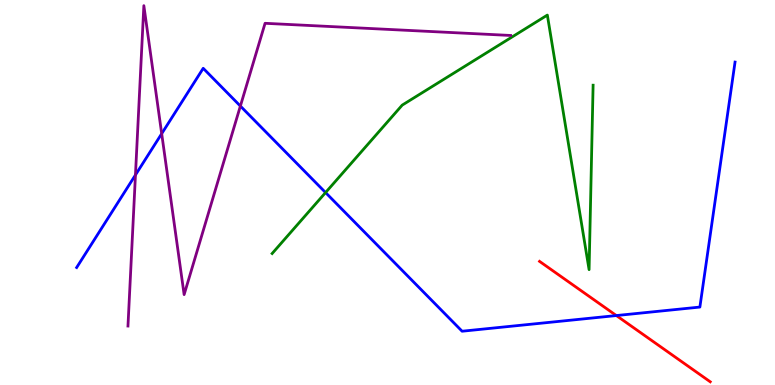[{'lines': ['blue', 'red'], 'intersections': [{'x': 7.95, 'y': 1.8}]}, {'lines': ['green', 'red'], 'intersections': []}, {'lines': ['purple', 'red'], 'intersections': []}, {'lines': ['blue', 'green'], 'intersections': [{'x': 4.2, 'y': 5.0}]}, {'lines': ['blue', 'purple'], 'intersections': [{'x': 1.75, 'y': 5.46}, {'x': 2.09, 'y': 6.53}, {'x': 3.1, 'y': 7.25}]}, {'lines': ['green', 'purple'], 'intersections': []}]